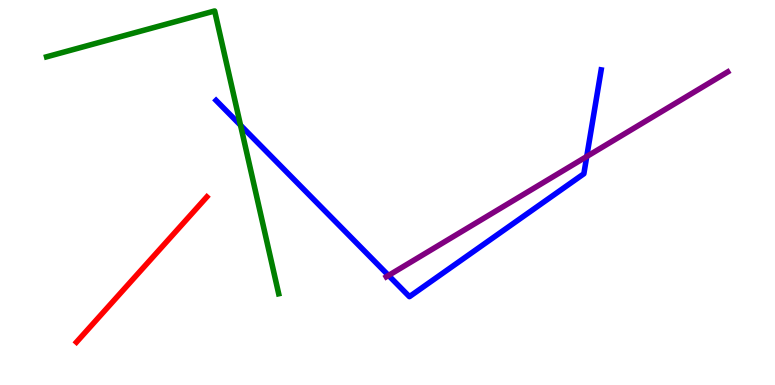[{'lines': ['blue', 'red'], 'intersections': []}, {'lines': ['green', 'red'], 'intersections': []}, {'lines': ['purple', 'red'], 'intersections': []}, {'lines': ['blue', 'green'], 'intersections': [{'x': 3.1, 'y': 6.75}]}, {'lines': ['blue', 'purple'], 'intersections': [{'x': 5.01, 'y': 2.85}, {'x': 7.57, 'y': 5.93}]}, {'lines': ['green', 'purple'], 'intersections': []}]